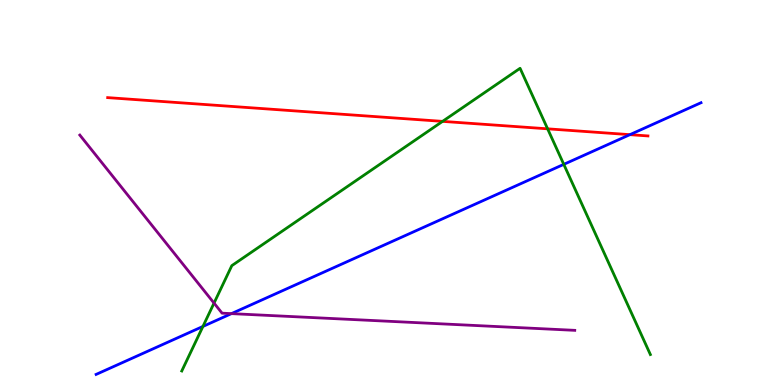[{'lines': ['blue', 'red'], 'intersections': [{'x': 8.13, 'y': 6.5}]}, {'lines': ['green', 'red'], 'intersections': [{'x': 5.71, 'y': 6.85}, {'x': 7.07, 'y': 6.65}]}, {'lines': ['purple', 'red'], 'intersections': []}, {'lines': ['blue', 'green'], 'intersections': [{'x': 2.62, 'y': 1.52}, {'x': 7.27, 'y': 5.73}]}, {'lines': ['blue', 'purple'], 'intersections': [{'x': 2.99, 'y': 1.85}]}, {'lines': ['green', 'purple'], 'intersections': [{'x': 2.76, 'y': 2.13}]}]